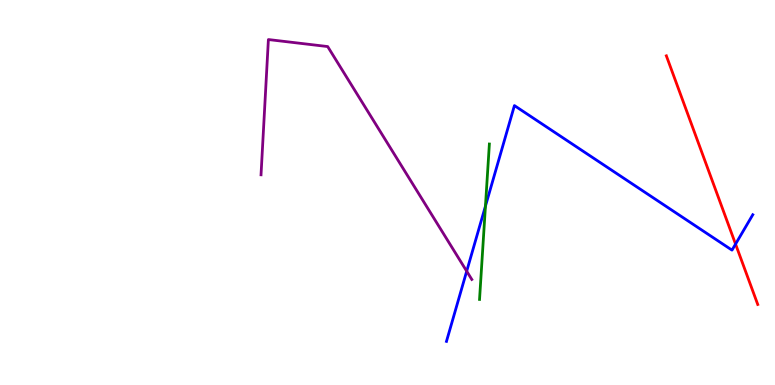[{'lines': ['blue', 'red'], 'intersections': [{'x': 9.49, 'y': 3.66}]}, {'lines': ['green', 'red'], 'intersections': []}, {'lines': ['purple', 'red'], 'intersections': []}, {'lines': ['blue', 'green'], 'intersections': [{'x': 6.26, 'y': 4.65}]}, {'lines': ['blue', 'purple'], 'intersections': [{'x': 6.02, 'y': 2.96}]}, {'lines': ['green', 'purple'], 'intersections': []}]